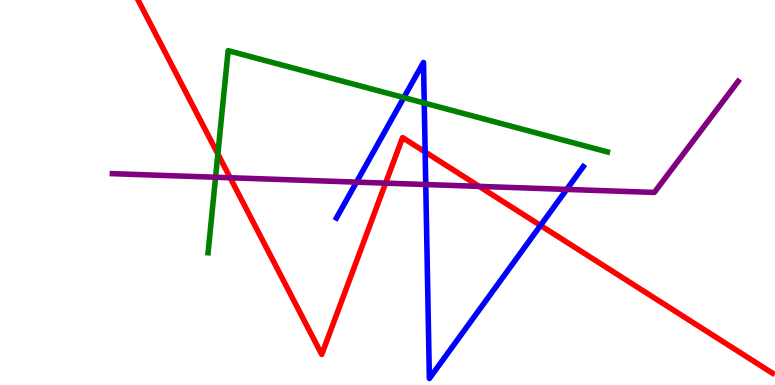[{'lines': ['blue', 'red'], 'intersections': [{'x': 5.49, 'y': 6.05}, {'x': 6.97, 'y': 4.14}]}, {'lines': ['green', 'red'], 'intersections': [{'x': 2.81, 'y': 6.0}]}, {'lines': ['purple', 'red'], 'intersections': [{'x': 2.97, 'y': 5.38}, {'x': 4.98, 'y': 5.24}, {'x': 6.18, 'y': 5.16}]}, {'lines': ['blue', 'green'], 'intersections': [{'x': 5.21, 'y': 7.47}, {'x': 5.47, 'y': 7.32}]}, {'lines': ['blue', 'purple'], 'intersections': [{'x': 4.6, 'y': 5.27}, {'x': 5.49, 'y': 5.21}, {'x': 7.31, 'y': 5.08}]}, {'lines': ['green', 'purple'], 'intersections': [{'x': 2.78, 'y': 5.4}]}]